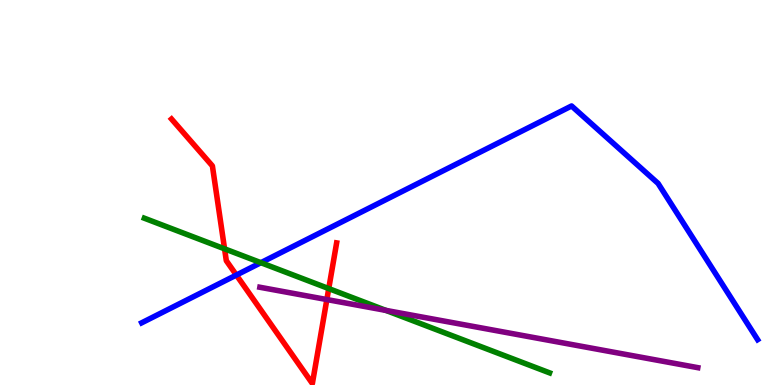[{'lines': ['blue', 'red'], 'intersections': [{'x': 3.05, 'y': 2.86}]}, {'lines': ['green', 'red'], 'intersections': [{'x': 2.9, 'y': 3.54}, {'x': 4.24, 'y': 2.5}]}, {'lines': ['purple', 'red'], 'intersections': [{'x': 4.22, 'y': 2.22}]}, {'lines': ['blue', 'green'], 'intersections': [{'x': 3.37, 'y': 3.18}]}, {'lines': ['blue', 'purple'], 'intersections': []}, {'lines': ['green', 'purple'], 'intersections': [{'x': 4.98, 'y': 1.94}]}]